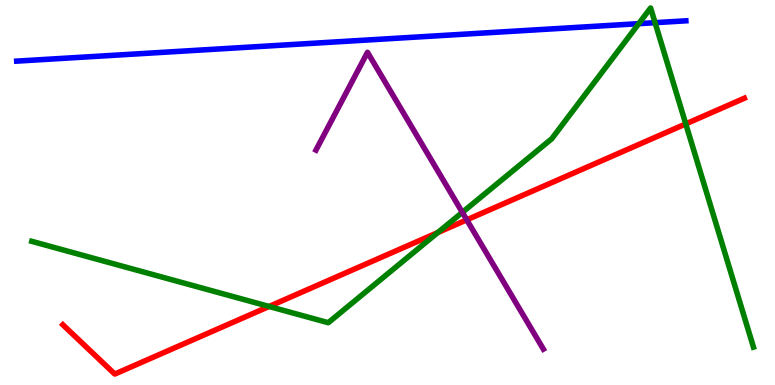[{'lines': ['blue', 'red'], 'intersections': []}, {'lines': ['green', 'red'], 'intersections': [{'x': 3.47, 'y': 2.04}, {'x': 5.65, 'y': 3.96}, {'x': 8.85, 'y': 6.78}]}, {'lines': ['purple', 'red'], 'intersections': [{'x': 6.02, 'y': 4.29}]}, {'lines': ['blue', 'green'], 'intersections': [{'x': 8.24, 'y': 9.39}, {'x': 8.45, 'y': 9.41}]}, {'lines': ['blue', 'purple'], 'intersections': []}, {'lines': ['green', 'purple'], 'intersections': [{'x': 5.97, 'y': 4.48}]}]